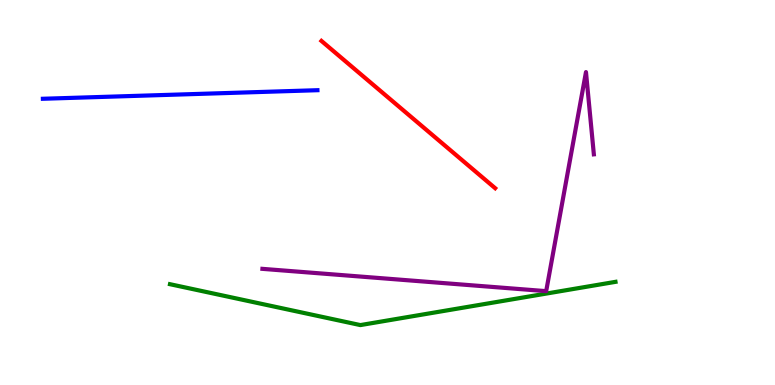[{'lines': ['blue', 'red'], 'intersections': []}, {'lines': ['green', 'red'], 'intersections': []}, {'lines': ['purple', 'red'], 'intersections': []}, {'lines': ['blue', 'green'], 'intersections': []}, {'lines': ['blue', 'purple'], 'intersections': []}, {'lines': ['green', 'purple'], 'intersections': []}]